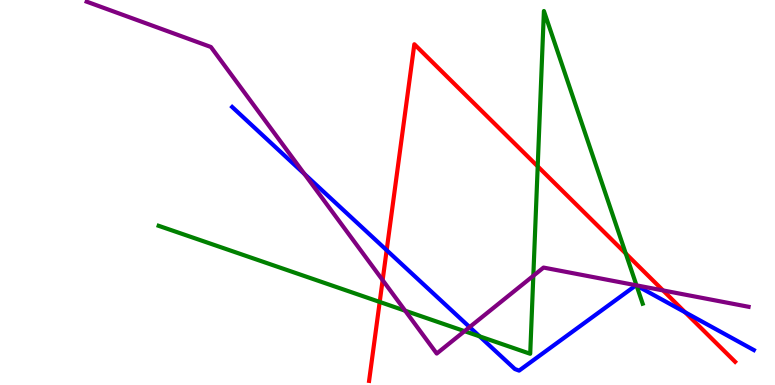[{'lines': ['blue', 'red'], 'intersections': [{'x': 4.99, 'y': 3.5}, {'x': 8.84, 'y': 1.89}]}, {'lines': ['green', 'red'], 'intersections': [{'x': 4.9, 'y': 2.16}, {'x': 6.94, 'y': 5.68}, {'x': 8.07, 'y': 3.42}]}, {'lines': ['purple', 'red'], 'intersections': [{'x': 4.94, 'y': 2.72}, {'x': 8.56, 'y': 2.46}]}, {'lines': ['blue', 'green'], 'intersections': [{'x': 6.19, 'y': 1.26}, {'x': 8.21, 'y': 2.58}]}, {'lines': ['blue', 'purple'], 'intersections': [{'x': 3.93, 'y': 5.48}, {'x': 6.06, 'y': 1.5}]}, {'lines': ['green', 'purple'], 'intersections': [{'x': 5.23, 'y': 1.93}, {'x': 5.99, 'y': 1.4}, {'x': 6.88, 'y': 2.84}, {'x': 8.21, 'y': 2.59}]}]